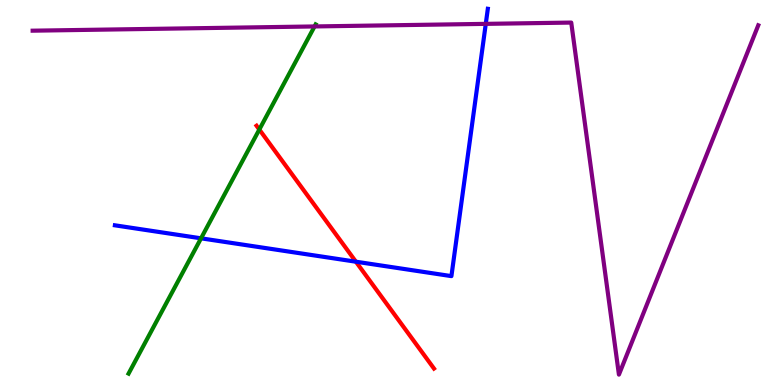[{'lines': ['blue', 'red'], 'intersections': [{'x': 4.59, 'y': 3.2}]}, {'lines': ['green', 'red'], 'intersections': [{'x': 3.35, 'y': 6.64}]}, {'lines': ['purple', 'red'], 'intersections': []}, {'lines': ['blue', 'green'], 'intersections': [{'x': 2.59, 'y': 3.81}]}, {'lines': ['blue', 'purple'], 'intersections': [{'x': 6.27, 'y': 9.38}]}, {'lines': ['green', 'purple'], 'intersections': [{'x': 4.06, 'y': 9.31}]}]